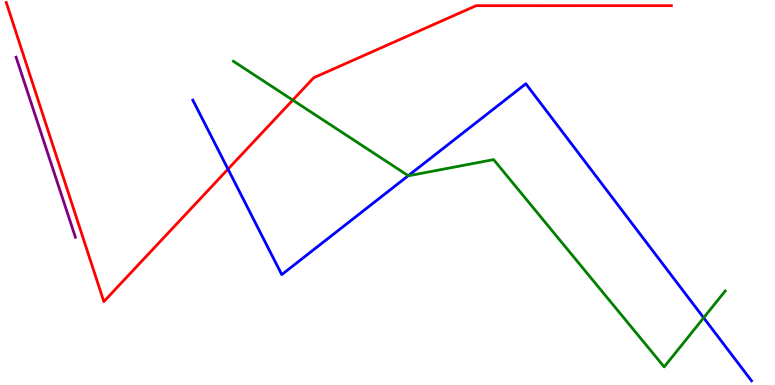[{'lines': ['blue', 'red'], 'intersections': [{'x': 2.94, 'y': 5.61}]}, {'lines': ['green', 'red'], 'intersections': [{'x': 3.78, 'y': 7.4}]}, {'lines': ['purple', 'red'], 'intersections': []}, {'lines': ['blue', 'green'], 'intersections': [{'x': 5.27, 'y': 5.44}, {'x': 9.08, 'y': 1.75}]}, {'lines': ['blue', 'purple'], 'intersections': []}, {'lines': ['green', 'purple'], 'intersections': []}]